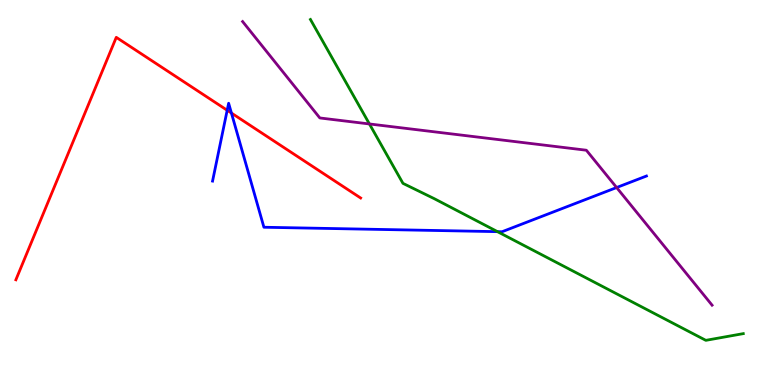[{'lines': ['blue', 'red'], 'intersections': [{'x': 2.93, 'y': 7.14}, {'x': 2.99, 'y': 7.06}]}, {'lines': ['green', 'red'], 'intersections': []}, {'lines': ['purple', 'red'], 'intersections': []}, {'lines': ['blue', 'green'], 'intersections': [{'x': 6.42, 'y': 3.98}]}, {'lines': ['blue', 'purple'], 'intersections': [{'x': 7.96, 'y': 5.13}]}, {'lines': ['green', 'purple'], 'intersections': [{'x': 4.77, 'y': 6.78}]}]